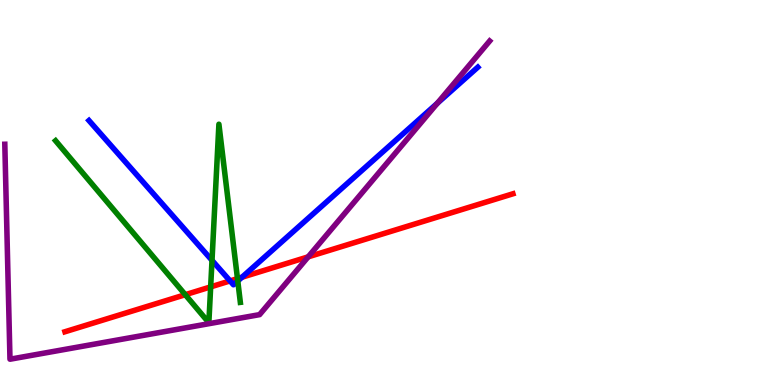[{'lines': ['blue', 'red'], 'intersections': [{'x': 2.97, 'y': 2.7}, {'x': 3.12, 'y': 2.8}]}, {'lines': ['green', 'red'], 'intersections': [{'x': 2.39, 'y': 2.35}, {'x': 2.72, 'y': 2.55}, {'x': 3.06, 'y': 2.76}]}, {'lines': ['purple', 'red'], 'intersections': [{'x': 3.98, 'y': 3.33}]}, {'lines': ['blue', 'green'], 'intersections': [{'x': 2.74, 'y': 3.24}, {'x': 3.07, 'y': 2.7}]}, {'lines': ['blue', 'purple'], 'intersections': [{'x': 5.64, 'y': 7.32}]}, {'lines': ['green', 'purple'], 'intersections': []}]